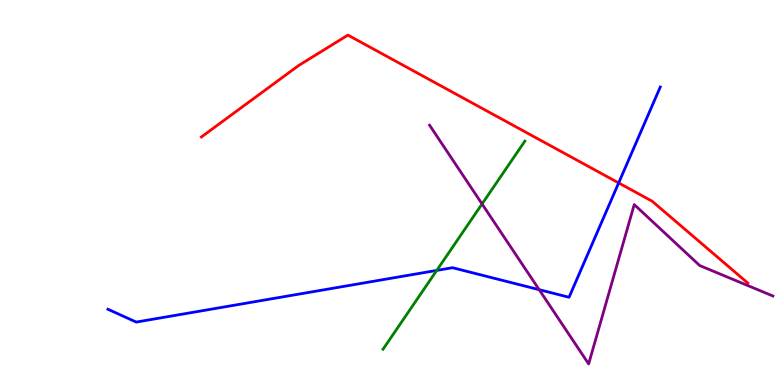[{'lines': ['blue', 'red'], 'intersections': [{'x': 7.98, 'y': 5.25}]}, {'lines': ['green', 'red'], 'intersections': []}, {'lines': ['purple', 'red'], 'intersections': []}, {'lines': ['blue', 'green'], 'intersections': [{'x': 5.64, 'y': 2.98}]}, {'lines': ['blue', 'purple'], 'intersections': [{'x': 6.96, 'y': 2.48}]}, {'lines': ['green', 'purple'], 'intersections': [{'x': 6.22, 'y': 4.7}]}]